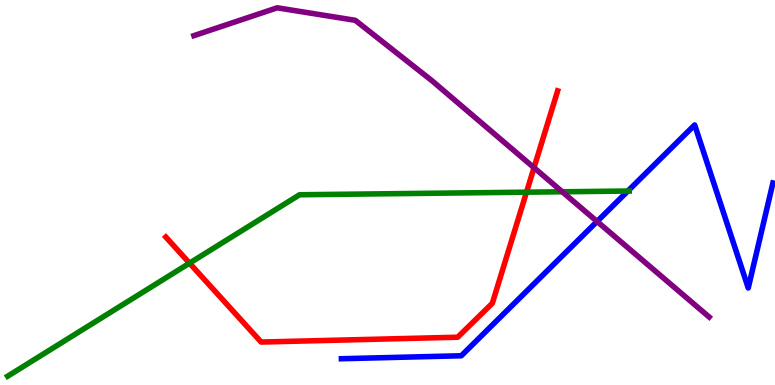[{'lines': ['blue', 'red'], 'intersections': []}, {'lines': ['green', 'red'], 'intersections': [{'x': 2.45, 'y': 3.16}, {'x': 6.79, 'y': 5.01}]}, {'lines': ['purple', 'red'], 'intersections': [{'x': 6.89, 'y': 5.64}]}, {'lines': ['blue', 'green'], 'intersections': [{'x': 8.1, 'y': 5.04}]}, {'lines': ['blue', 'purple'], 'intersections': [{'x': 7.7, 'y': 4.25}]}, {'lines': ['green', 'purple'], 'intersections': [{'x': 7.25, 'y': 5.02}]}]